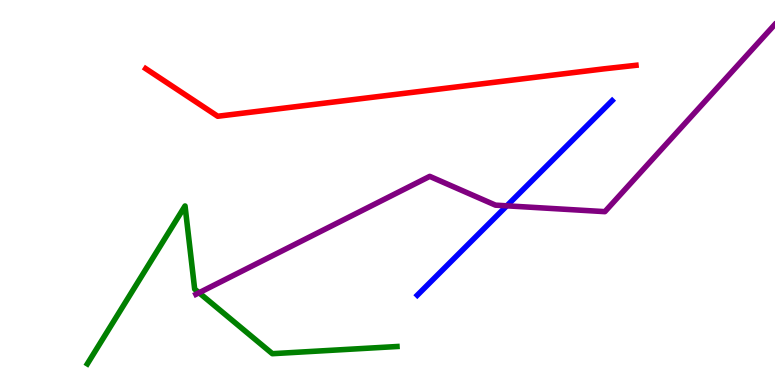[{'lines': ['blue', 'red'], 'intersections': []}, {'lines': ['green', 'red'], 'intersections': []}, {'lines': ['purple', 'red'], 'intersections': []}, {'lines': ['blue', 'green'], 'intersections': []}, {'lines': ['blue', 'purple'], 'intersections': [{'x': 6.54, 'y': 4.65}]}, {'lines': ['green', 'purple'], 'intersections': [{'x': 2.57, 'y': 2.4}]}]